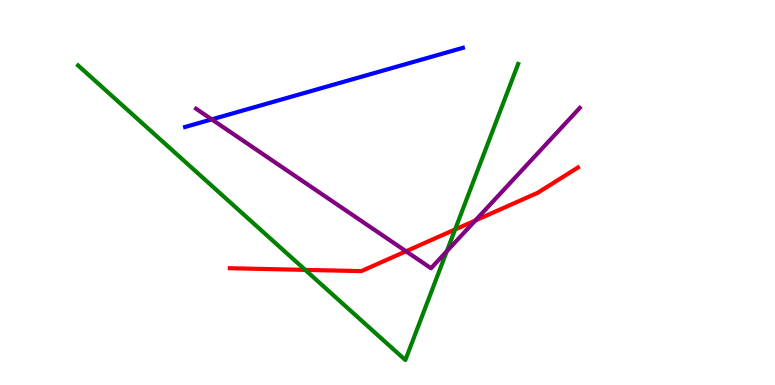[{'lines': ['blue', 'red'], 'intersections': []}, {'lines': ['green', 'red'], 'intersections': [{'x': 3.94, 'y': 2.99}, {'x': 5.87, 'y': 4.04}]}, {'lines': ['purple', 'red'], 'intersections': [{'x': 5.24, 'y': 3.47}, {'x': 6.13, 'y': 4.27}]}, {'lines': ['blue', 'green'], 'intersections': []}, {'lines': ['blue', 'purple'], 'intersections': [{'x': 2.73, 'y': 6.9}]}, {'lines': ['green', 'purple'], 'intersections': [{'x': 5.77, 'y': 3.48}]}]